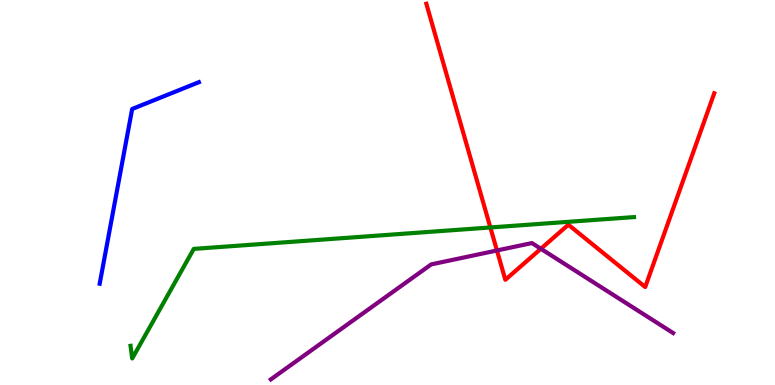[{'lines': ['blue', 'red'], 'intersections': []}, {'lines': ['green', 'red'], 'intersections': [{'x': 6.33, 'y': 4.09}]}, {'lines': ['purple', 'red'], 'intersections': [{'x': 6.41, 'y': 3.49}, {'x': 6.98, 'y': 3.54}]}, {'lines': ['blue', 'green'], 'intersections': []}, {'lines': ['blue', 'purple'], 'intersections': []}, {'lines': ['green', 'purple'], 'intersections': []}]